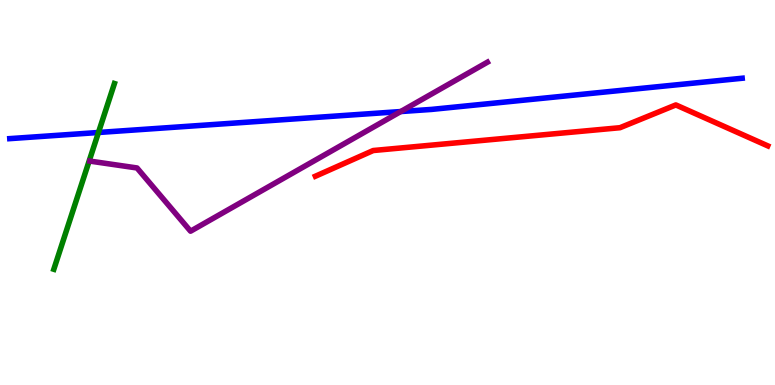[{'lines': ['blue', 'red'], 'intersections': []}, {'lines': ['green', 'red'], 'intersections': []}, {'lines': ['purple', 'red'], 'intersections': []}, {'lines': ['blue', 'green'], 'intersections': [{'x': 1.27, 'y': 6.56}]}, {'lines': ['blue', 'purple'], 'intersections': [{'x': 5.17, 'y': 7.1}]}, {'lines': ['green', 'purple'], 'intersections': []}]